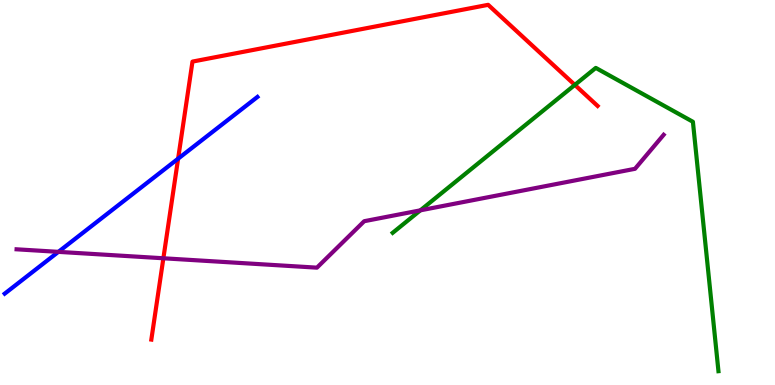[{'lines': ['blue', 'red'], 'intersections': [{'x': 2.3, 'y': 5.88}]}, {'lines': ['green', 'red'], 'intersections': [{'x': 7.42, 'y': 7.79}]}, {'lines': ['purple', 'red'], 'intersections': [{'x': 2.11, 'y': 3.29}]}, {'lines': ['blue', 'green'], 'intersections': []}, {'lines': ['blue', 'purple'], 'intersections': [{'x': 0.754, 'y': 3.46}]}, {'lines': ['green', 'purple'], 'intersections': [{'x': 5.42, 'y': 4.54}]}]